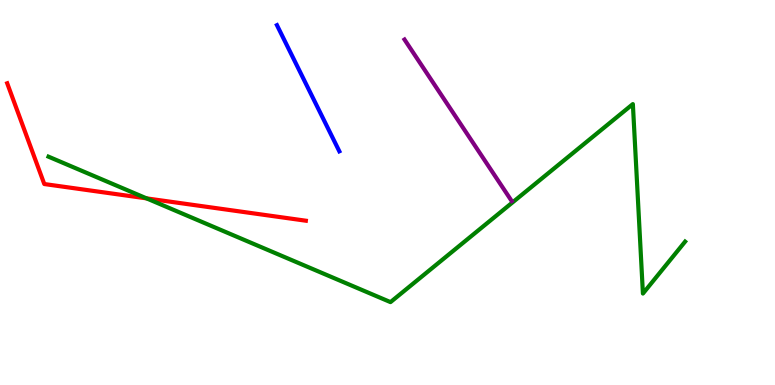[{'lines': ['blue', 'red'], 'intersections': []}, {'lines': ['green', 'red'], 'intersections': [{'x': 1.89, 'y': 4.85}]}, {'lines': ['purple', 'red'], 'intersections': []}, {'lines': ['blue', 'green'], 'intersections': []}, {'lines': ['blue', 'purple'], 'intersections': []}, {'lines': ['green', 'purple'], 'intersections': []}]